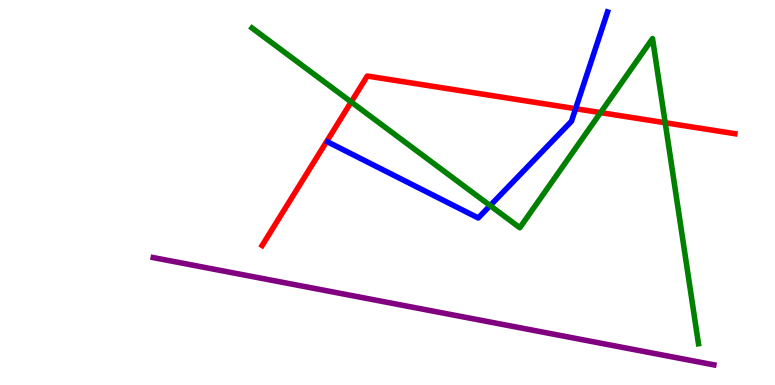[{'lines': ['blue', 'red'], 'intersections': [{'x': 7.43, 'y': 7.18}]}, {'lines': ['green', 'red'], 'intersections': [{'x': 4.53, 'y': 7.35}, {'x': 7.75, 'y': 7.07}, {'x': 8.58, 'y': 6.81}]}, {'lines': ['purple', 'red'], 'intersections': []}, {'lines': ['blue', 'green'], 'intersections': [{'x': 6.32, 'y': 4.66}]}, {'lines': ['blue', 'purple'], 'intersections': []}, {'lines': ['green', 'purple'], 'intersections': []}]